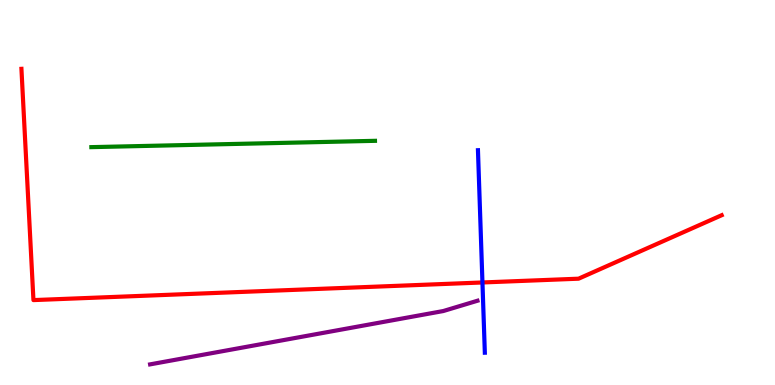[{'lines': ['blue', 'red'], 'intersections': [{'x': 6.23, 'y': 2.66}]}, {'lines': ['green', 'red'], 'intersections': []}, {'lines': ['purple', 'red'], 'intersections': []}, {'lines': ['blue', 'green'], 'intersections': []}, {'lines': ['blue', 'purple'], 'intersections': []}, {'lines': ['green', 'purple'], 'intersections': []}]